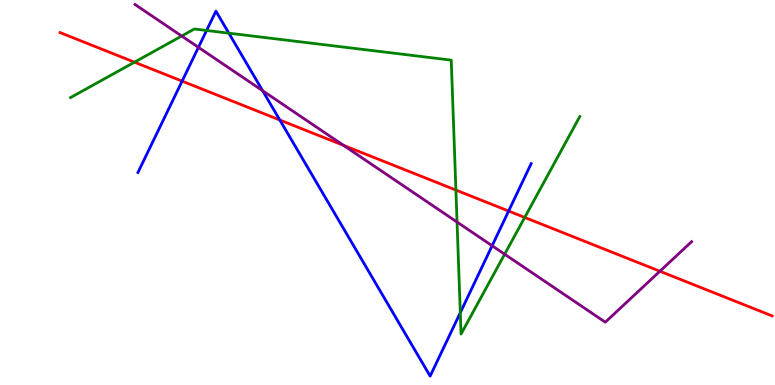[{'lines': ['blue', 'red'], 'intersections': [{'x': 2.35, 'y': 7.89}, {'x': 3.61, 'y': 6.88}, {'x': 6.56, 'y': 4.52}]}, {'lines': ['green', 'red'], 'intersections': [{'x': 1.74, 'y': 8.39}, {'x': 5.88, 'y': 5.06}, {'x': 6.77, 'y': 4.35}]}, {'lines': ['purple', 'red'], 'intersections': [{'x': 4.43, 'y': 6.22}, {'x': 8.51, 'y': 2.95}]}, {'lines': ['blue', 'green'], 'intersections': [{'x': 2.67, 'y': 9.21}, {'x': 2.95, 'y': 9.14}, {'x': 5.94, 'y': 1.88}]}, {'lines': ['blue', 'purple'], 'intersections': [{'x': 2.56, 'y': 8.77}, {'x': 3.39, 'y': 7.64}, {'x': 6.35, 'y': 3.62}]}, {'lines': ['green', 'purple'], 'intersections': [{'x': 2.34, 'y': 9.06}, {'x': 5.9, 'y': 4.23}, {'x': 6.51, 'y': 3.4}]}]